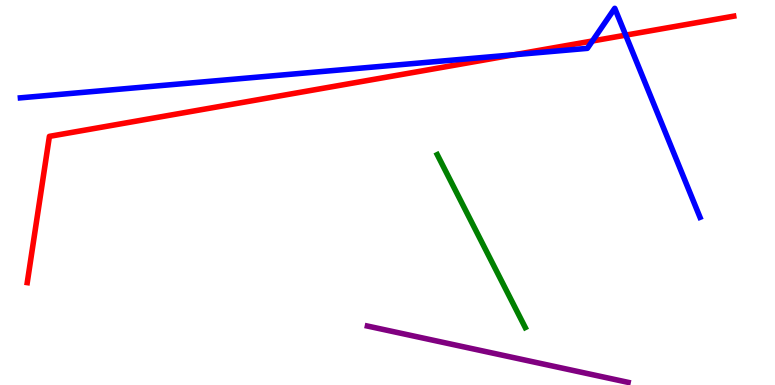[{'lines': ['blue', 'red'], 'intersections': [{'x': 6.63, 'y': 8.58}, {'x': 7.64, 'y': 8.94}, {'x': 8.07, 'y': 9.09}]}, {'lines': ['green', 'red'], 'intersections': []}, {'lines': ['purple', 'red'], 'intersections': []}, {'lines': ['blue', 'green'], 'intersections': []}, {'lines': ['blue', 'purple'], 'intersections': []}, {'lines': ['green', 'purple'], 'intersections': []}]